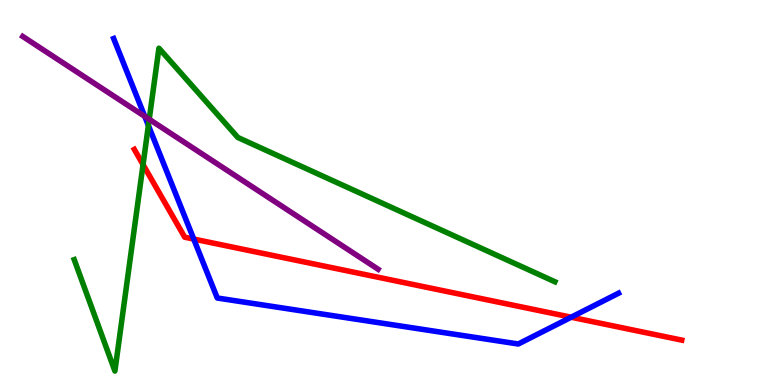[{'lines': ['blue', 'red'], 'intersections': [{'x': 2.5, 'y': 3.79}, {'x': 7.37, 'y': 1.76}]}, {'lines': ['green', 'red'], 'intersections': [{'x': 1.85, 'y': 5.72}]}, {'lines': ['purple', 'red'], 'intersections': []}, {'lines': ['blue', 'green'], 'intersections': [{'x': 1.91, 'y': 6.74}]}, {'lines': ['blue', 'purple'], 'intersections': [{'x': 1.87, 'y': 6.98}]}, {'lines': ['green', 'purple'], 'intersections': [{'x': 1.93, 'y': 6.9}]}]